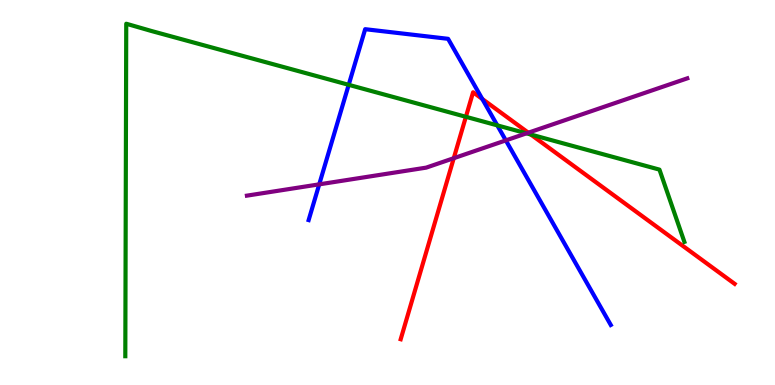[{'lines': ['blue', 'red'], 'intersections': [{'x': 6.22, 'y': 7.43}]}, {'lines': ['green', 'red'], 'intersections': [{'x': 6.01, 'y': 6.97}, {'x': 6.85, 'y': 6.51}]}, {'lines': ['purple', 'red'], 'intersections': [{'x': 5.85, 'y': 5.89}, {'x': 6.82, 'y': 6.55}]}, {'lines': ['blue', 'green'], 'intersections': [{'x': 4.5, 'y': 7.8}, {'x': 6.42, 'y': 6.74}]}, {'lines': ['blue', 'purple'], 'intersections': [{'x': 4.12, 'y': 5.21}, {'x': 6.53, 'y': 6.35}]}, {'lines': ['green', 'purple'], 'intersections': [{'x': 6.79, 'y': 6.54}]}]